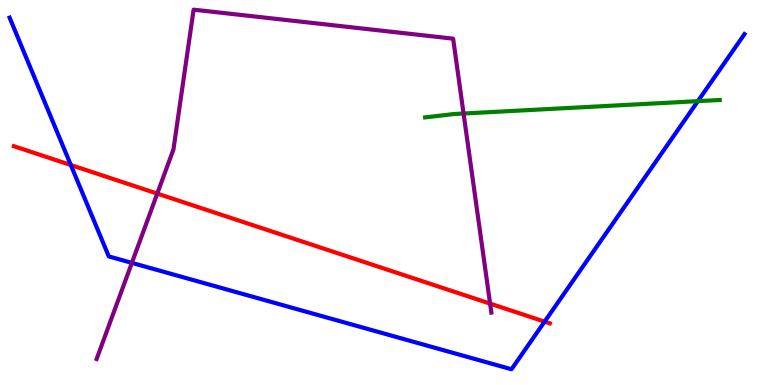[{'lines': ['blue', 'red'], 'intersections': [{'x': 0.914, 'y': 5.71}, {'x': 7.03, 'y': 1.65}]}, {'lines': ['green', 'red'], 'intersections': []}, {'lines': ['purple', 'red'], 'intersections': [{'x': 2.03, 'y': 4.97}, {'x': 6.32, 'y': 2.11}]}, {'lines': ['blue', 'green'], 'intersections': [{'x': 9.01, 'y': 7.37}]}, {'lines': ['blue', 'purple'], 'intersections': [{'x': 1.7, 'y': 3.17}]}, {'lines': ['green', 'purple'], 'intersections': [{'x': 5.98, 'y': 7.05}]}]